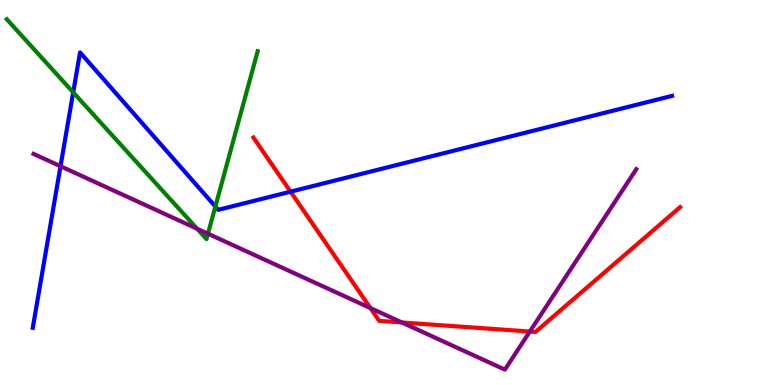[{'lines': ['blue', 'red'], 'intersections': [{'x': 3.75, 'y': 5.02}]}, {'lines': ['green', 'red'], 'intersections': []}, {'lines': ['purple', 'red'], 'intersections': [{'x': 4.78, 'y': 2.0}, {'x': 5.19, 'y': 1.62}, {'x': 6.84, 'y': 1.39}]}, {'lines': ['blue', 'green'], 'intersections': [{'x': 0.944, 'y': 7.6}, {'x': 2.78, 'y': 4.64}]}, {'lines': ['blue', 'purple'], 'intersections': [{'x': 0.781, 'y': 5.68}]}, {'lines': ['green', 'purple'], 'intersections': [{'x': 2.54, 'y': 4.06}, {'x': 2.68, 'y': 3.93}]}]